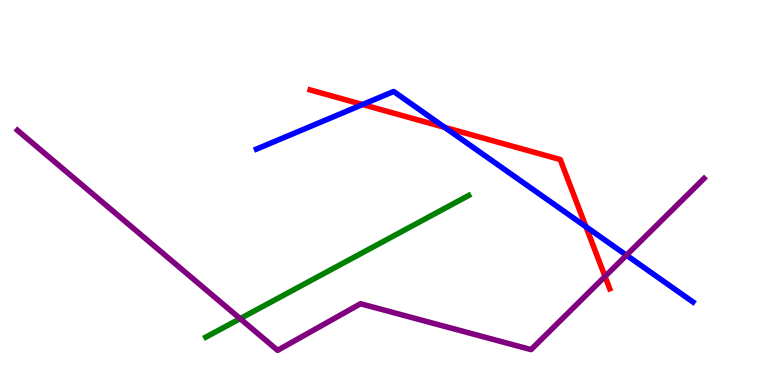[{'lines': ['blue', 'red'], 'intersections': [{'x': 4.68, 'y': 7.28}, {'x': 5.74, 'y': 6.69}, {'x': 7.56, 'y': 4.11}]}, {'lines': ['green', 'red'], 'intersections': []}, {'lines': ['purple', 'red'], 'intersections': [{'x': 7.81, 'y': 2.82}]}, {'lines': ['blue', 'green'], 'intersections': []}, {'lines': ['blue', 'purple'], 'intersections': [{'x': 8.08, 'y': 3.37}]}, {'lines': ['green', 'purple'], 'intersections': [{'x': 3.1, 'y': 1.72}]}]